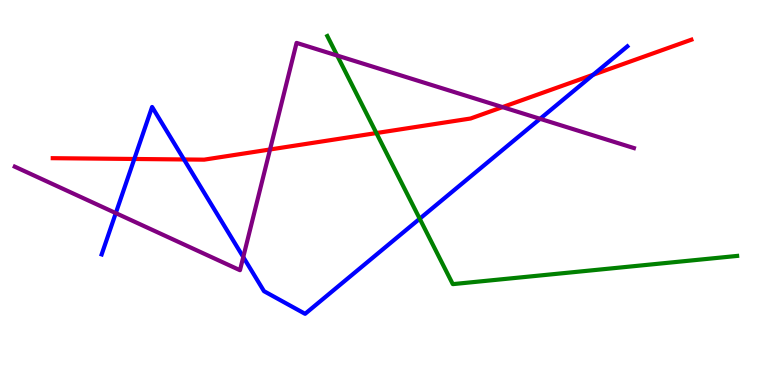[{'lines': ['blue', 'red'], 'intersections': [{'x': 1.73, 'y': 5.87}, {'x': 2.37, 'y': 5.86}, {'x': 7.65, 'y': 8.06}]}, {'lines': ['green', 'red'], 'intersections': [{'x': 4.86, 'y': 6.54}]}, {'lines': ['purple', 'red'], 'intersections': [{'x': 3.48, 'y': 6.12}, {'x': 6.48, 'y': 7.22}]}, {'lines': ['blue', 'green'], 'intersections': [{'x': 5.42, 'y': 4.32}]}, {'lines': ['blue', 'purple'], 'intersections': [{'x': 1.49, 'y': 4.46}, {'x': 3.14, 'y': 3.32}, {'x': 6.97, 'y': 6.91}]}, {'lines': ['green', 'purple'], 'intersections': [{'x': 4.35, 'y': 8.56}]}]